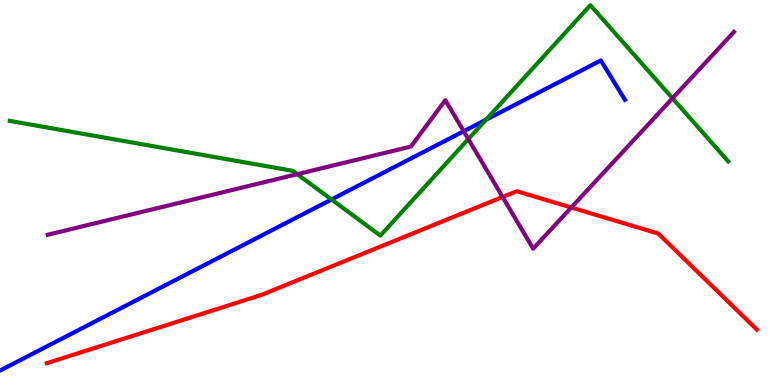[{'lines': ['blue', 'red'], 'intersections': []}, {'lines': ['green', 'red'], 'intersections': []}, {'lines': ['purple', 'red'], 'intersections': [{'x': 6.49, 'y': 4.88}, {'x': 7.37, 'y': 4.61}]}, {'lines': ['blue', 'green'], 'intersections': [{'x': 4.28, 'y': 4.82}, {'x': 6.27, 'y': 6.89}]}, {'lines': ['blue', 'purple'], 'intersections': [{'x': 5.98, 'y': 6.59}]}, {'lines': ['green', 'purple'], 'intersections': [{'x': 3.84, 'y': 5.48}, {'x': 6.04, 'y': 6.39}, {'x': 8.68, 'y': 7.45}]}]